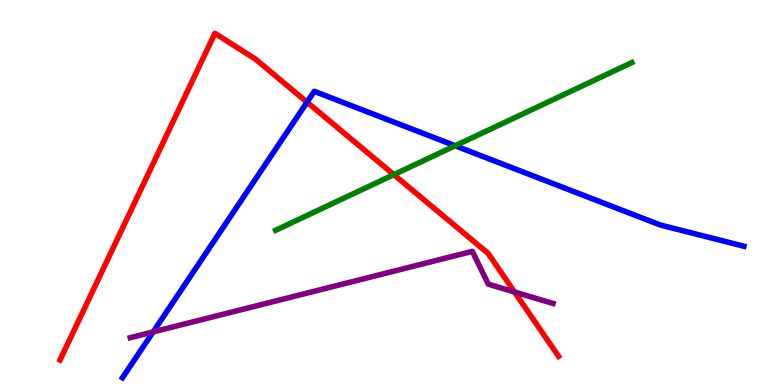[{'lines': ['blue', 'red'], 'intersections': [{'x': 3.96, 'y': 7.35}]}, {'lines': ['green', 'red'], 'intersections': [{'x': 5.08, 'y': 5.46}]}, {'lines': ['purple', 'red'], 'intersections': [{'x': 6.64, 'y': 2.42}]}, {'lines': ['blue', 'green'], 'intersections': [{'x': 5.87, 'y': 6.21}]}, {'lines': ['blue', 'purple'], 'intersections': [{'x': 1.98, 'y': 1.38}]}, {'lines': ['green', 'purple'], 'intersections': []}]